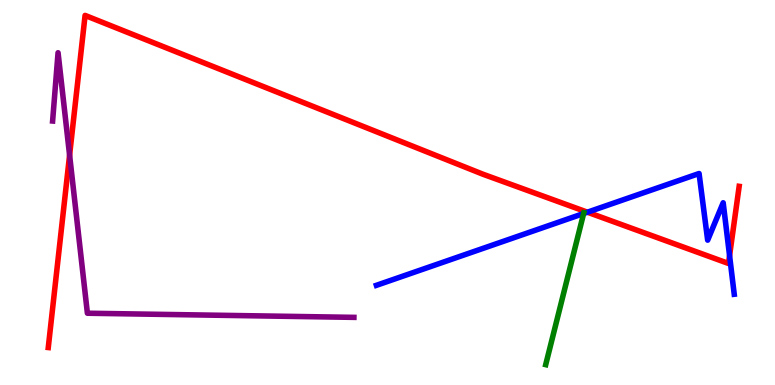[{'lines': ['blue', 'red'], 'intersections': [{'x': 7.58, 'y': 4.49}, {'x': 9.41, 'y': 3.36}]}, {'lines': ['green', 'red'], 'intersections': []}, {'lines': ['purple', 'red'], 'intersections': [{'x': 0.898, 'y': 5.97}]}, {'lines': ['blue', 'green'], 'intersections': [{'x': 7.53, 'y': 4.45}]}, {'lines': ['blue', 'purple'], 'intersections': []}, {'lines': ['green', 'purple'], 'intersections': []}]